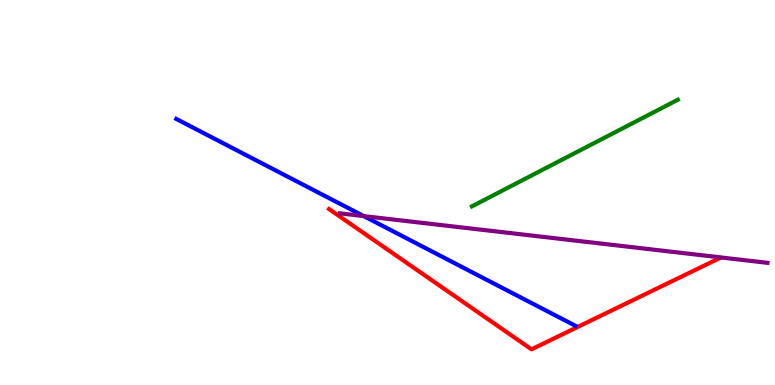[{'lines': ['blue', 'red'], 'intersections': []}, {'lines': ['green', 'red'], 'intersections': []}, {'lines': ['purple', 'red'], 'intersections': []}, {'lines': ['blue', 'green'], 'intersections': []}, {'lines': ['blue', 'purple'], 'intersections': [{'x': 4.69, 'y': 4.39}]}, {'lines': ['green', 'purple'], 'intersections': []}]